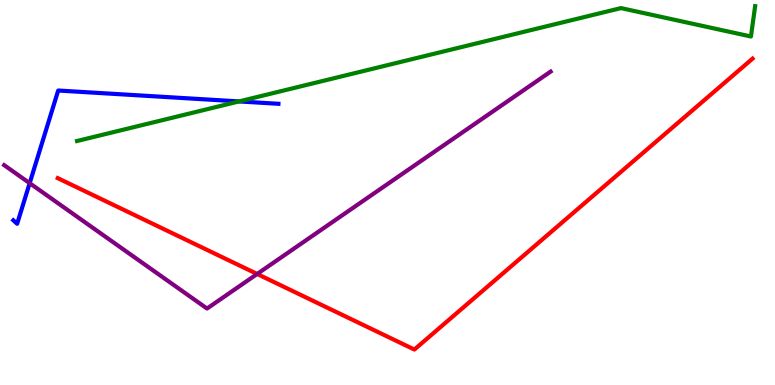[{'lines': ['blue', 'red'], 'intersections': []}, {'lines': ['green', 'red'], 'intersections': []}, {'lines': ['purple', 'red'], 'intersections': [{'x': 3.32, 'y': 2.88}]}, {'lines': ['blue', 'green'], 'intersections': [{'x': 3.08, 'y': 7.37}]}, {'lines': ['blue', 'purple'], 'intersections': [{'x': 0.383, 'y': 5.24}]}, {'lines': ['green', 'purple'], 'intersections': []}]